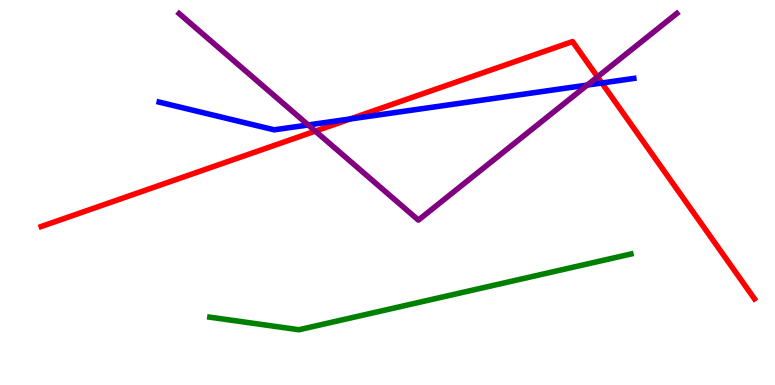[{'lines': ['blue', 'red'], 'intersections': [{'x': 4.52, 'y': 6.91}, {'x': 7.77, 'y': 7.84}]}, {'lines': ['green', 'red'], 'intersections': []}, {'lines': ['purple', 'red'], 'intersections': [{'x': 4.07, 'y': 6.59}, {'x': 7.71, 'y': 8.0}]}, {'lines': ['blue', 'green'], 'intersections': []}, {'lines': ['blue', 'purple'], 'intersections': [{'x': 3.98, 'y': 6.75}, {'x': 7.58, 'y': 7.79}]}, {'lines': ['green', 'purple'], 'intersections': []}]